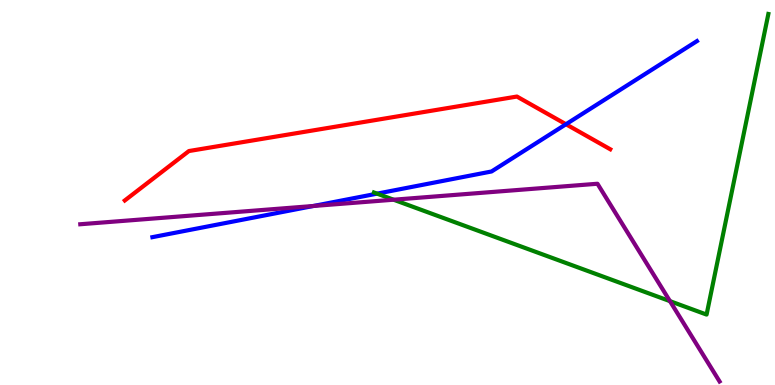[{'lines': ['blue', 'red'], 'intersections': [{'x': 7.3, 'y': 6.77}]}, {'lines': ['green', 'red'], 'intersections': []}, {'lines': ['purple', 'red'], 'intersections': []}, {'lines': ['blue', 'green'], 'intersections': [{'x': 4.87, 'y': 4.97}]}, {'lines': ['blue', 'purple'], 'intersections': [{'x': 4.04, 'y': 4.65}]}, {'lines': ['green', 'purple'], 'intersections': [{'x': 5.08, 'y': 4.81}, {'x': 8.64, 'y': 2.18}]}]